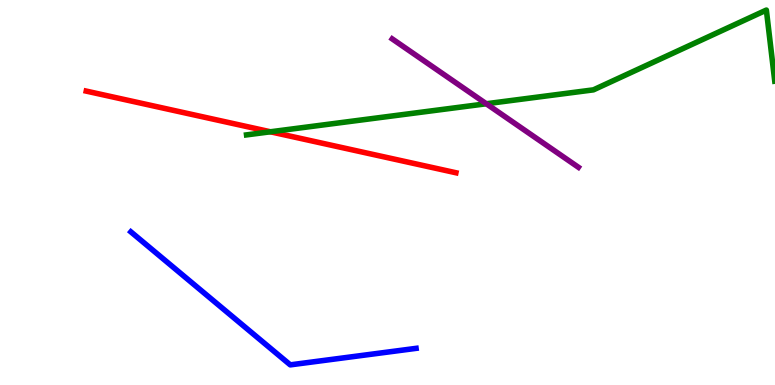[{'lines': ['blue', 'red'], 'intersections': []}, {'lines': ['green', 'red'], 'intersections': [{'x': 3.49, 'y': 6.58}]}, {'lines': ['purple', 'red'], 'intersections': []}, {'lines': ['blue', 'green'], 'intersections': []}, {'lines': ['blue', 'purple'], 'intersections': []}, {'lines': ['green', 'purple'], 'intersections': [{'x': 6.27, 'y': 7.3}]}]